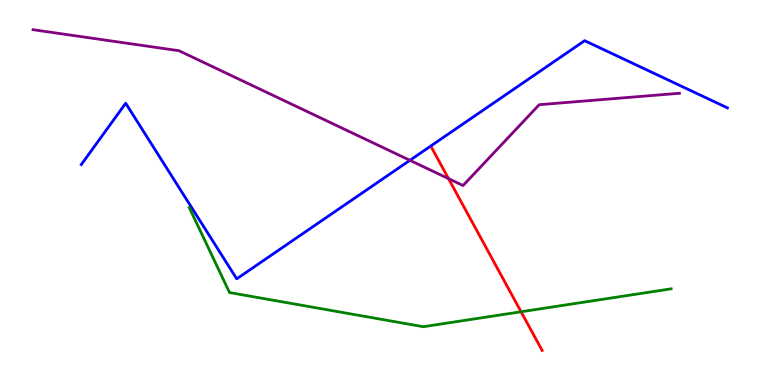[{'lines': ['blue', 'red'], 'intersections': []}, {'lines': ['green', 'red'], 'intersections': [{'x': 6.72, 'y': 1.9}]}, {'lines': ['purple', 'red'], 'intersections': [{'x': 5.79, 'y': 5.36}]}, {'lines': ['blue', 'green'], 'intersections': []}, {'lines': ['blue', 'purple'], 'intersections': [{'x': 5.29, 'y': 5.84}]}, {'lines': ['green', 'purple'], 'intersections': []}]